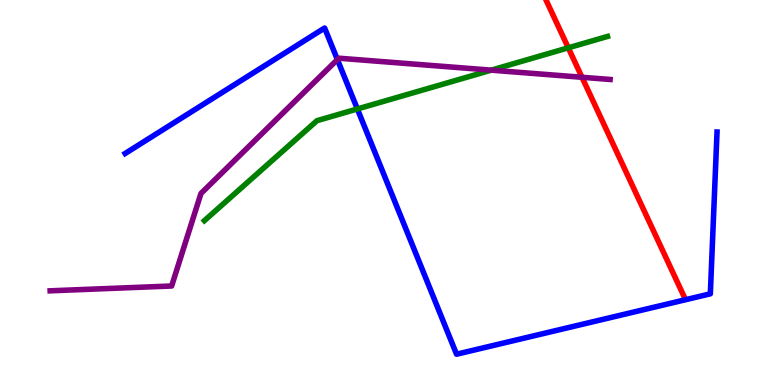[{'lines': ['blue', 'red'], 'intersections': []}, {'lines': ['green', 'red'], 'intersections': [{'x': 7.33, 'y': 8.76}]}, {'lines': ['purple', 'red'], 'intersections': [{'x': 7.51, 'y': 7.99}]}, {'lines': ['blue', 'green'], 'intersections': [{'x': 4.61, 'y': 7.17}]}, {'lines': ['blue', 'purple'], 'intersections': [{'x': 4.35, 'y': 8.45}]}, {'lines': ['green', 'purple'], 'intersections': [{'x': 6.34, 'y': 8.18}]}]